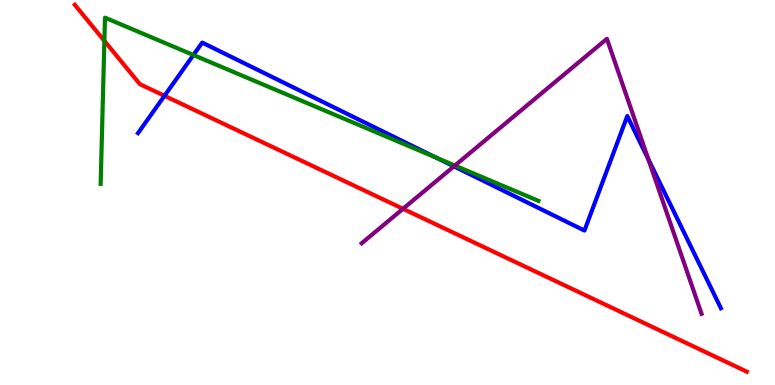[{'lines': ['blue', 'red'], 'intersections': [{'x': 2.12, 'y': 7.51}]}, {'lines': ['green', 'red'], 'intersections': [{'x': 1.35, 'y': 8.94}]}, {'lines': ['purple', 'red'], 'intersections': [{'x': 5.2, 'y': 4.58}]}, {'lines': ['blue', 'green'], 'intersections': [{'x': 2.5, 'y': 8.57}, {'x': 5.63, 'y': 5.9}]}, {'lines': ['blue', 'purple'], 'intersections': [{'x': 5.86, 'y': 5.68}, {'x': 8.37, 'y': 5.86}]}, {'lines': ['green', 'purple'], 'intersections': [{'x': 5.87, 'y': 5.7}]}]